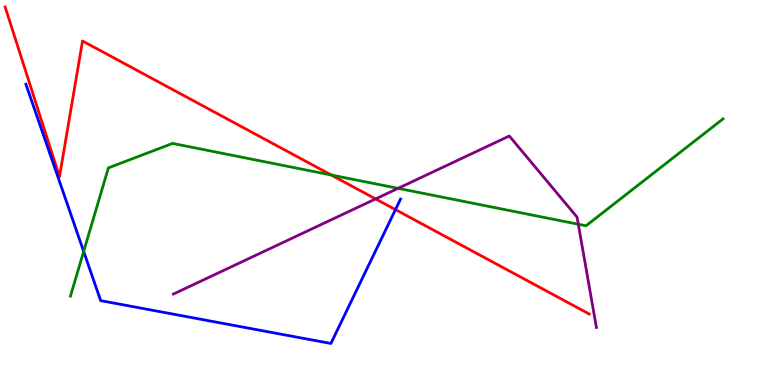[{'lines': ['blue', 'red'], 'intersections': [{'x': 5.1, 'y': 4.56}]}, {'lines': ['green', 'red'], 'intersections': [{'x': 4.27, 'y': 5.45}]}, {'lines': ['purple', 'red'], 'intersections': [{'x': 4.85, 'y': 4.83}]}, {'lines': ['blue', 'green'], 'intersections': [{'x': 1.08, 'y': 3.47}]}, {'lines': ['blue', 'purple'], 'intersections': []}, {'lines': ['green', 'purple'], 'intersections': [{'x': 5.14, 'y': 5.11}, {'x': 7.46, 'y': 4.18}]}]